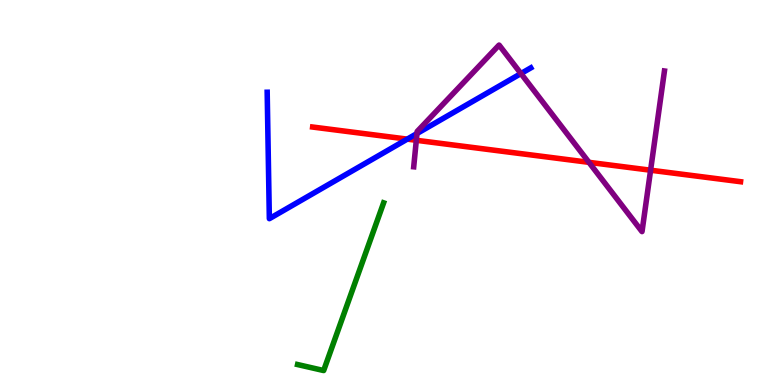[{'lines': ['blue', 'red'], 'intersections': [{'x': 5.26, 'y': 6.39}]}, {'lines': ['green', 'red'], 'intersections': []}, {'lines': ['purple', 'red'], 'intersections': [{'x': 5.37, 'y': 6.36}, {'x': 7.6, 'y': 5.78}, {'x': 8.39, 'y': 5.58}]}, {'lines': ['blue', 'green'], 'intersections': []}, {'lines': ['blue', 'purple'], 'intersections': [{'x': 5.38, 'y': 6.53}, {'x': 6.72, 'y': 8.09}]}, {'lines': ['green', 'purple'], 'intersections': []}]